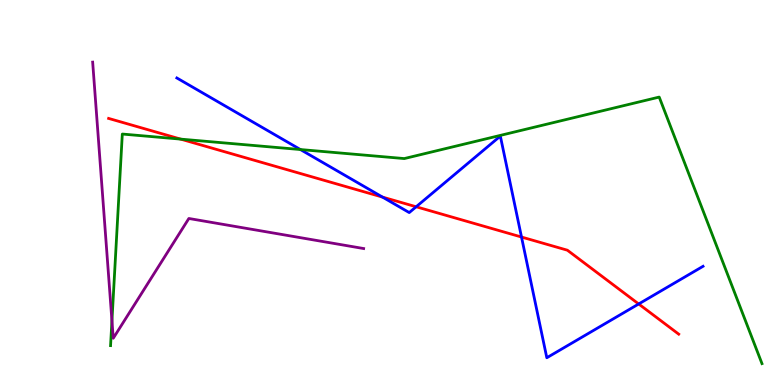[{'lines': ['blue', 'red'], 'intersections': [{'x': 4.94, 'y': 4.88}, {'x': 5.37, 'y': 4.63}, {'x': 6.73, 'y': 3.84}, {'x': 8.24, 'y': 2.1}]}, {'lines': ['green', 'red'], 'intersections': [{'x': 2.33, 'y': 6.39}]}, {'lines': ['purple', 'red'], 'intersections': []}, {'lines': ['blue', 'green'], 'intersections': [{'x': 3.88, 'y': 6.12}]}, {'lines': ['blue', 'purple'], 'intersections': []}, {'lines': ['green', 'purple'], 'intersections': [{'x': 1.44, 'y': 1.67}]}]